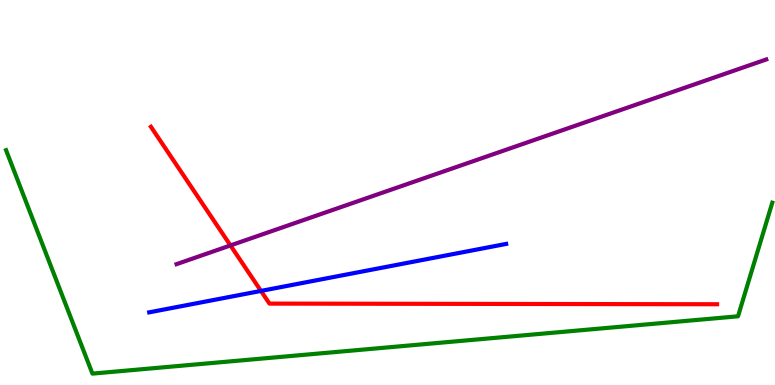[{'lines': ['blue', 'red'], 'intersections': [{'x': 3.37, 'y': 2.44}]}, {'lines': ['green', 'red'], 'intersections': []}, {'lines': ['purple', 'red'], 'intersections': [{'x': 2.97, 'y': 3.63}]}, {'lines': ['blue', 'green'], 'intersections': []}, {'lines': ['blue', 'purple'], 'intersections': []}, {'lines': ['green', 'purple'], 'intersections': []}]